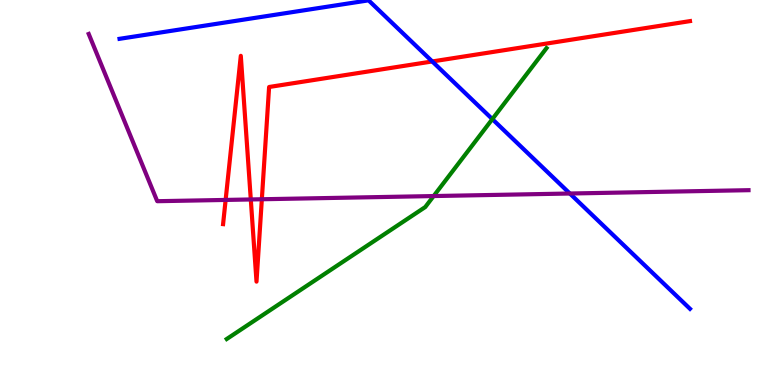[{'lines': ['blue', 'red'], 'intersections': [{'x': 5.58, 'y': 8.4}]}, {'lines': ['green', 'red'], 'intersections': []}, {'lines': ['purple', 'red'], 'intersections': [{'x': 2.91, 'y': 4.81}, {'x': 3.24, 'y': 4.82}, {'x': 3.38, 'y': 4.82}]}, {'lines': ['blue', 'green'], 'intersections': [{'x': 6.35, 'y': 6.91}]}, {'lines': ['blue', 'purple'], 'intersections': [{'x': 7.35, 'y': 4.97}]}, {'lines': ['green', 'purple'], 'intersections': [{'x': 5.6, 'y': 4.91}]}]